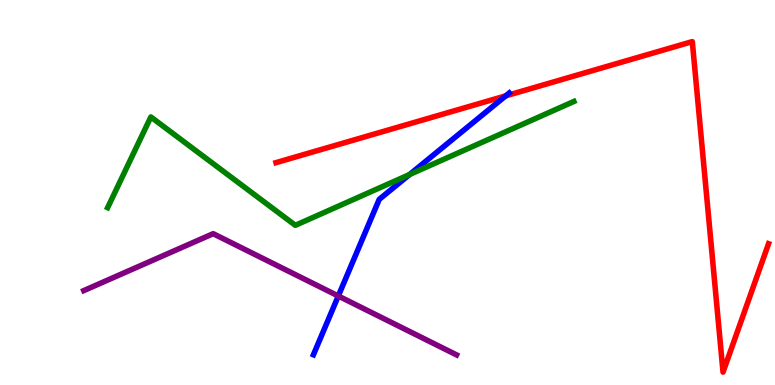[{'lines': ['blue', 'red'], 'intersections': [{'x': 6.53, 'y': 7.51}]}, {'lines': ['green', 'red'], 'intersections': []}, {'lines': ['purple', 'red'], 'intersections': []}, {'lines': ['blue', 'green'], 'intersections': [{'x': 5.28, 'y': 5.47}]}, {'lines': ['blue', 'purple'], 'intersections': [{'x': 4.37, 'y': 2.31}]}, {'lines': ['green', 'purple'], 'intersections': []}]